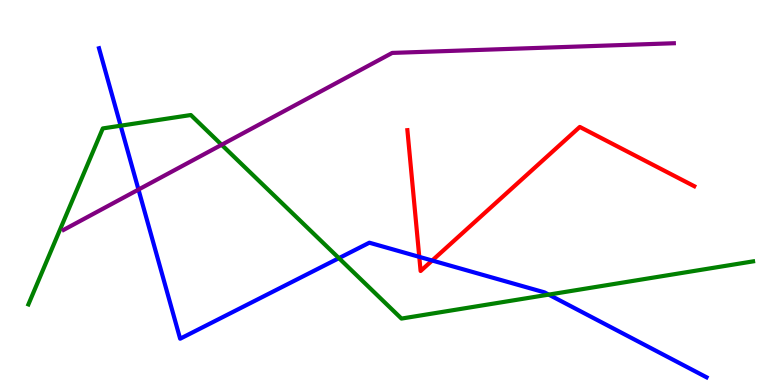[{'lines': ['blue', 'red'], 'intersections': [{'x': 5.41, 'y': 3.33}, {'x': 5.58, 'y': 3.23}]}, {'lines': ['green', 'red'], 'intersections': []}, {'lines': ['purple', 'red'], 'intersections': []}, {'lines': ['blue', 'green'], 'intersections': [{'x': 1.56, 'y': 6.73}, {'x': 4.37, 'y': 3.29}, {'x': 7.08, 'y': 2.35}]}, {'lines': ['blue', 'purple'], 'intersections': [{'x': 1.79, 'y': 5.08}]}, {'lines': ['green', 'purple'], 'intersections': [{'x': 2.86, 'y': 6.24}]}]